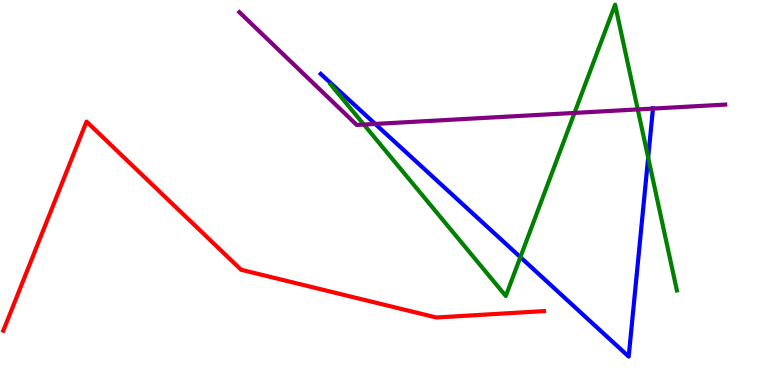[{'lines': ['blue', 'red'], 'intersections': []}, {'lines': ['green', 'red'], 'intersections': []}, {'lines': ['purple', 'red'], 'intersections': []}, {'lines': ['blue', 'green'], 'intersections': [{'x': 6.71, 'y': 3.32}, {'x': 8.36, 'y': 5.91}]}, {'lines': ['blue', 'purple'], 'intersections': [{'x': 4.84, 'y': 6.78}, {'x': 8.43, 'y': 7.18}]}, {'lines': ['green', 'purple'], 'intersections': [{'x': 4.7, 'y': 6.76}, {'x': 7.41, 'y': 7.07}, {'x': 8.23, 'y': 7.16}]}]